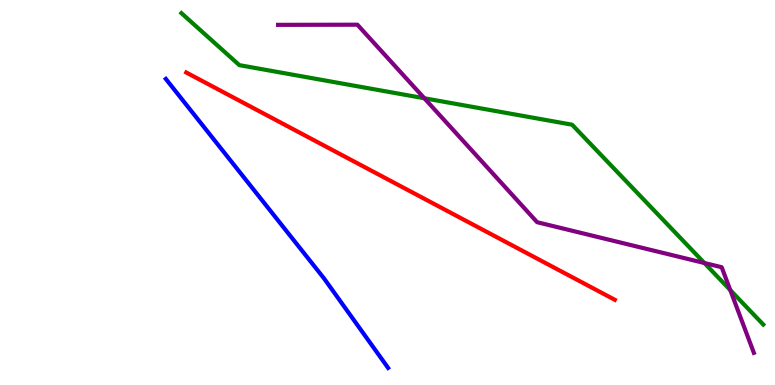[{'lines': ['blue', 'red'], 'intersections': []}, {'lines': ['green', 'red'], 'intersections': []}, {'lines': ['purple', 'red'], 'intersections': []}, {'lines': ['blue', 'green'], 'intersections': []}, {'lines': ['blue', 'purple'], 'intersections': []}, {'lines': ['green', 'purple'], 'intersections': [{'x': 5.48, 'y': 7.45}, {'x': 9.09, 'y': 3.17}, {'x': 9.42, 'y': 2.47}]}]